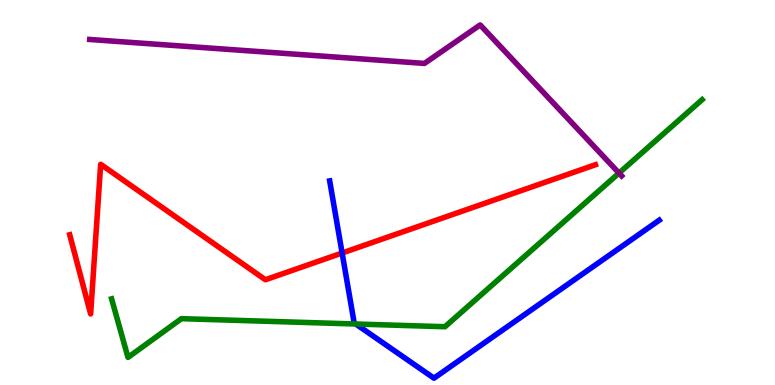[{'lines': ['blue', 'red'], 'intersections': [{'x': 4.41, 'y': 3.43}]}, {'lines': ['green', 'red'], 'intersections': []}, {'lines': ['purple', 'red'], 'intersections': []}, {'lines': ['blue', 'green'], 'intersections': [{'x': 4.59, 'y': 1.58}]}, {'lines': ['blue', 'purple'], 'intersections': []}, {'lines': ['green', 'purple'], 'intersections': [{'x': 7.99, 'y': 5.5}]}]